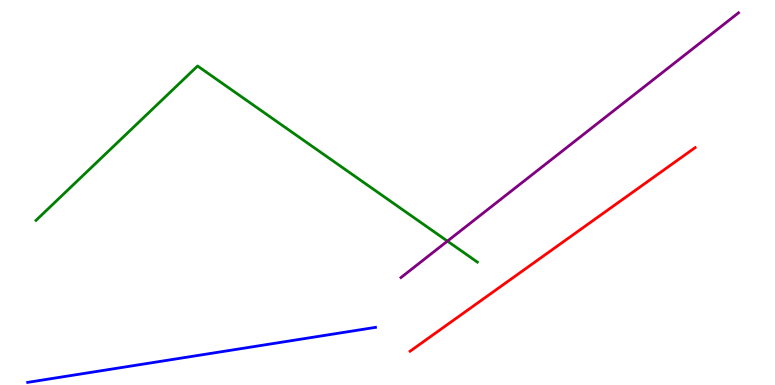[{'lines': ['blue', 'red'], 'intersections': []}, {'lines': ['green', 'red'], 'intersections': []}, {'lines': ['purple', 'red'], 'intersections': []}, {'lines': ['blue', 'green'], 'intersections': []}, {'lines': ['blue', 'purple'], 'intersections': []}, {'lines': ['green', 'purple'], 'intersections': [{'x': 5.77, 'y': 3.74}]}]